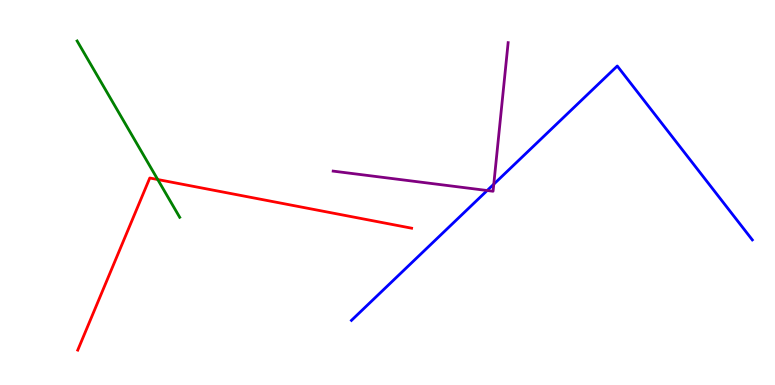[{'lines': ['blue', 'red'], 'intersections': []}, {'lines': ['green', 'red'], 'intersections': [{'x': 2.04, 'y': 5.34}]}, {'lines': ['purple', 'red'], 'intersections': []}, {'lines': ['blue', 'green'], 'intersections': []}, {'lines': ['blue', 'purple'], 'intersections': [{'x': 6.29, 'y': 5.05}, {'x': 6.37, 'y': 5.22}]}, {'lines': ['green', 'purple'], 'intersections': []}]